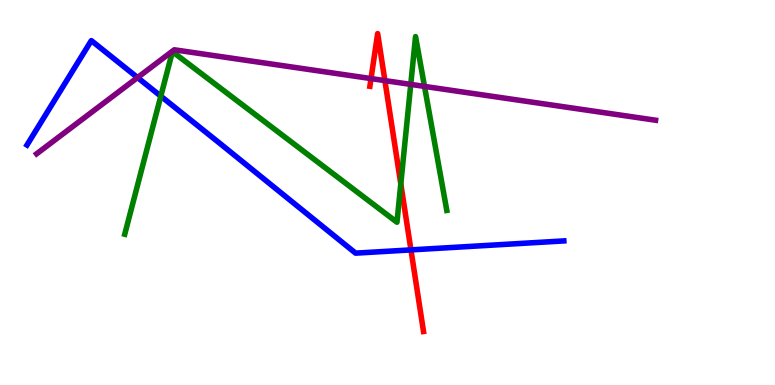[{'lines': ['blue', 'red'], 'intersections': [{'x': 5.3, 'y': 3.51}]}, {'lines': ['green', 'red'], 'intersections': [{'x': 5.17, 'y': 5.22}]}, {'lines': ['purple', 'red'], 'intersections': [{'x': 4.79, 'y': 7.96}, {'x': 4.97, 'y': 7.91}]}, {'lines': ['blue', 'green'], 'intersections': [{'x': 2.07, 'y': 7.5}]}, {'lines': ['blue', 'purple'], 'intersections': [{'x': 1.77, 'y': 7.99}]}, {'lines': ['green', 'purple'], 'intersections': [{'x': 5.3, 'y': 7.81}, {'x': 5.48, 'y': 7.76}]}]